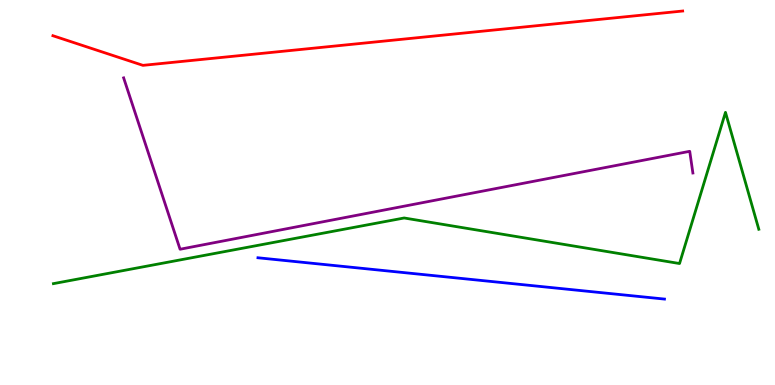[{'lines': ['blue', 'red'], 'intersections': []}, {'lines': ['green', 'red'], 'intersections': []}, {'lines': ['purple', 'red'], 'intersections': []}, {'lines': ['blue', 'green'], 'intersections': []}, {'lines': ['blue', 'purple'], 'intersections': []}, {'lines': ['green', 'purple'], 'intersections': []}]